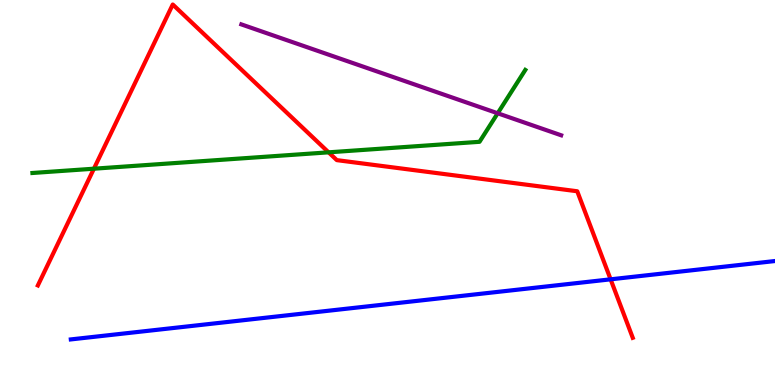[{'lines': ['blue', 'red'], 'intersections': [{'x': 7.88, 'y': 2.74}]}, {'lines': ['green', 'red'], 'intersections': [{'x': 1.21, 'y': 5.62}, {'x': 4.24, 'y': 6.04}]}, {'lines': ['purple', 'red'], 'intersections': []}, {'lines': ['blue', 'green'], 'intersections': []}, {'lines': ['blue', 'purple'], 'intersections': []}, {'lines': ['green', 'purple'], 'intersections': [{'x': 6.42, 'y': 7.06}]}]